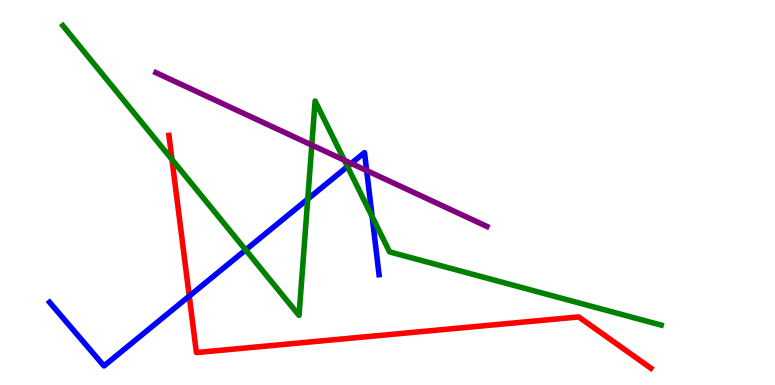[{'lines': ['blue', 'red'], 'intersections': [{'x': 2.44, 'y': 2.31}]}, {'lines': ['green', 'red'], 'intersections': [{'x': 2.22, 'y': 5.86}]}, {'lines': ['purple', 'red'], 'intersections': []}, {'lines': ['blue', 'green'], 'intersections': [{'x': 3.17, 'y': 3.51}, {'x': 3.97, 'y': 4.83}, {'x': 4.48, 'y': 5.67}, {'x': 4.8, 'y': 4.38}]}, {'lines': ['blue', 'purple'], 'intersections': [{'x': 4.53, 'y': 5.76}, {'x': 4.73, 'y': 5.57}]}, {'lines': ['green', 'purple'], 'intersections': [{'x': 4.02, 'y': 6.23}, {'x': 4.44, 'y': 5.84}]}]